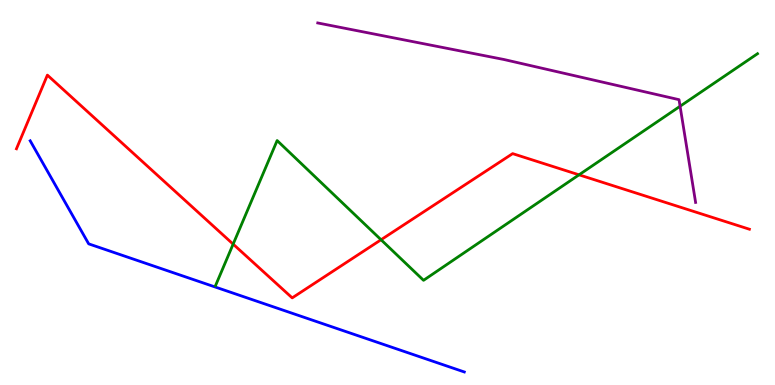[{'lines': ['blue', 'red'], 'intersections': []}, {'lines': ['green', 'red'], 'intersections': [{'x': 3.01, 'y': 3.66}, {'x': 4.92, 'y': 3.77}, {'x': 7.47, 'y': 5.46}]}, {'lines': ['purple', 'red'], 'intersections': []}, {'lines': ['blue', 'green'], 'intersections': []}, {'lines': ['blue', 'purple'], 'intersections': []}, {'lines': ['green', 'purple'], 'intersections': [{'x': 8.78, 'y': 7.24}]}]